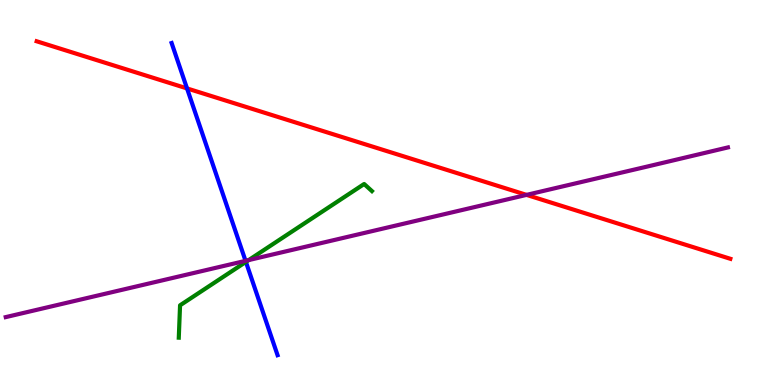[{'lines': ['blue', 'red'], 'intersections': [{'x': 2.41, 'y': 7.7}]}, {'lines': ['green', 'red'], 'intersections': []}, {'lines': ['purple', 'red'], 'intersections': [{'x': 6.79, 'y': 4.94}]}, {'lines': ['blue', 'green'], 'intersections': [{'x': 3.17, 'y': 3.2}]}, {'lines': ['blue', 'purple'], 'intersections': [{'x': 3.17, 'y': 3.23}]}, {'lines': ['green', 'purple'], 'intersections': [{'x': 3.21, 'y': 3.24}]}]